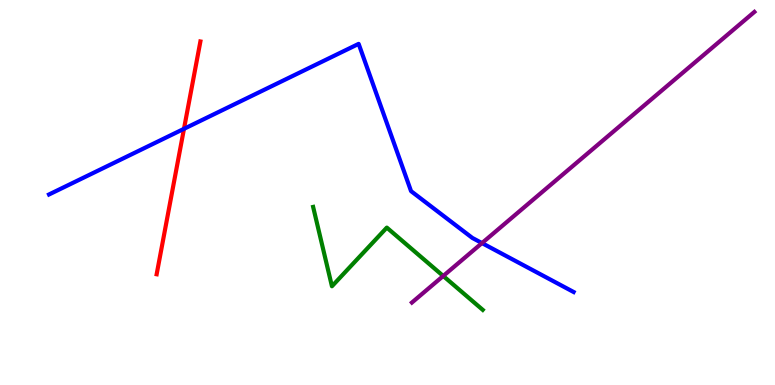[{'lines': ['blue', 'red'], 'intersections': [{'x': 2.37, 'y': 6.65}]}, {'lines': ['green', 'red'], 'intersections': []}, {'lines': ['purple', 'red'], 'intersections': []}, {'lines': ['blue', 'green'], 'intersections': []}, {'lines': ['blue', 'purple'], 'intersections': [{'x': 6.22, 'y': 3.69}]}, {'lines': ['green', 'purple'], 'intersections': [{'x': 5.72, 'y': 2.83}]}]